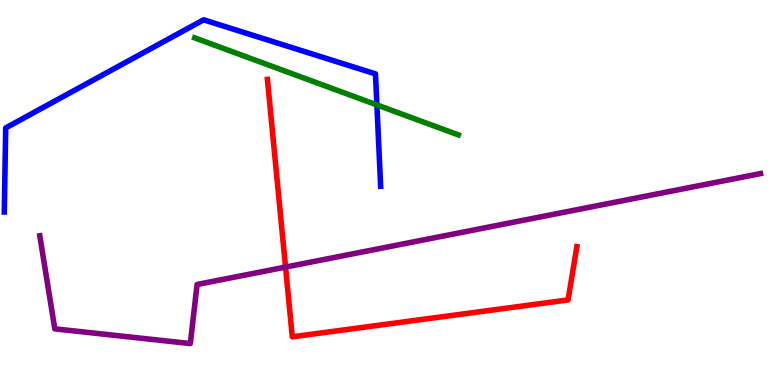[{'lines': ['blue', 'red'], 'intersections': []}, {'lines': ['green', 'red'], 'intersections': []}, {'lines': ['purple', 'red'], 'intersections': [{'x': 3.68, 'y': 3.06}]}, {'lines': ['blue', 'green'], 'intersections': [{'x': 4.86, 'y': 7.27}]}, {'lines': ['blue', 'purple'], 'intersections': []}, {'lines': ['green', 'purple'], 'intersections': []}]